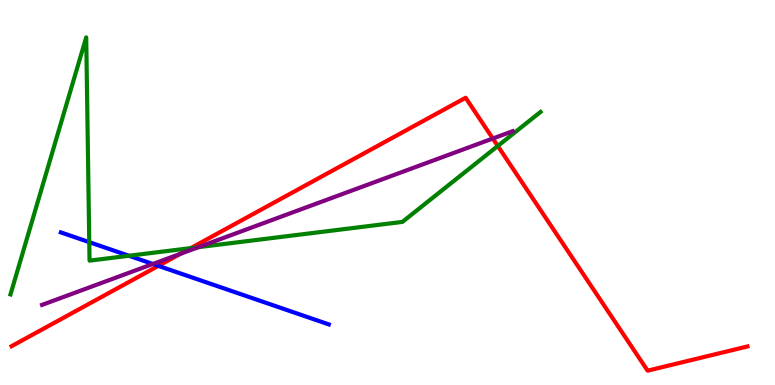[{'lines': ['blue', 'red'], 'intersections': [{'x': 2.04, 'y': 3.09}]}, {'lines': ['green', 'red'], 'intersections': [{'x': 2.46, 'y': 3.56}, {'x': 6.42, 'y': 6.21}]}, {'lines': ['purple', 'red'], 'intersections': [{'x': 2.33, 'y': 3.41}, {'x': 6.36, 'y': 6.4}]}, {'lines': ['blue', 'green'], 'intersections': [{'x': 1.15, 'y': 3.71}, {'x': 1.66, 'y': 3.36}]}, {'lines': ['blue', 'purple'], 'intersections': [{'x': 1.97, 'y': 3.14}]}, {'lines': ['green', 'purple'], 'intersections': [{'x': 2.56, 'y': 3.58}]}]